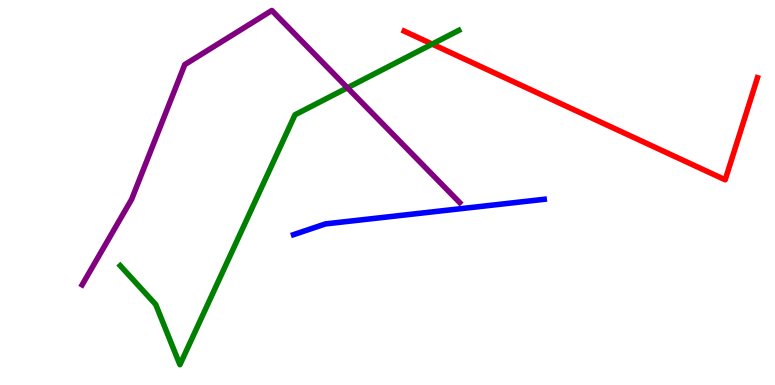[{'lines': ['blue', 'red'], 'intersections': []}, {'lines': ['green', 'red'], 'intersections': [{'x': 5.58, 'y': 8.85}]}, {'lines': ['purple', 'red'], 'intersections': []}, {'lines': ['blue', 'green'], 'intersections': []}, {'lines': ['blue', 'purple'], 'intersections': []}, {'lines': ['green', 'purple'], 'intersections': [{'x': 4.48, 'y': 7.72}]}]